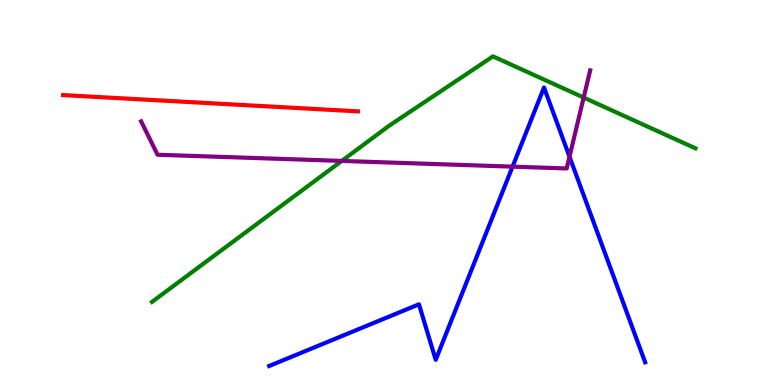[{'lines': ['blue', 'red'], 'intersections': []}, {'lines': ['green', 'red'], 'intersections': []}, {'lines': ['purple', 'red'], 'intersections': []}, {'lines': ['blue', 'green'], 'intersections': []}, {'lines': ['blue', 'purple'], 'intersections': [{'x': 6.61, 'y': 5.67}, {'x': 7.35, 'y': 5.93}]}, {'lines': ['green', 'purple'], 'intersections': [{'x': 4.41, 'y': 5.82}, {'x': 7.53, 'y': 7.47}]}]